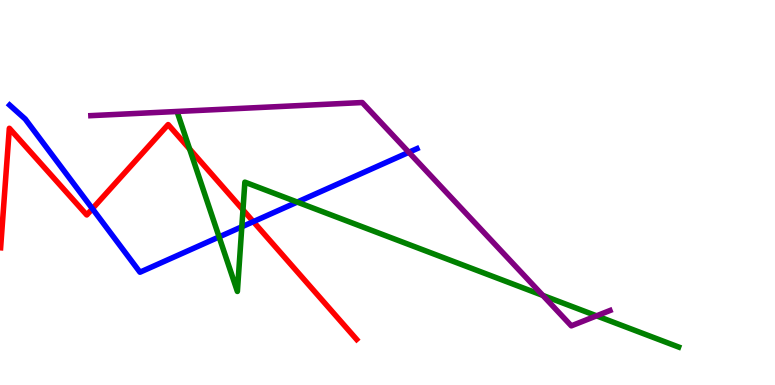[{'lines': ['blue', 'red'], 'intersections': [{'x': 1.19, 'y': 4.58}, {'x': 3.27, 'y': 4.24}]}, {'lines': ['green', 'red'], 'intersections': [{'x': 2.45, 'y': 6.13}, {'x': 3.14, 'y': 4.55}]}, {'lines': ['purple', 'red'], 'intersections': []}, {'lines': ['blue', 'green'], 'intersections': [{'x': 2.83, 'y': 3.85}, {'x': 3.12, 'y': 4.11}, {'x': 3.84, 'y': 4.75}]}, {'lines': ['blue', 'purple'], 'intersections': [{'x': 5.28, 'y': 6.04}]}, {'lines': ['green', 'purple'], 'intersections': [{'x': 7.0, 'y': 2.33}, {'x': 7.7, 'y': 1.8}]}]